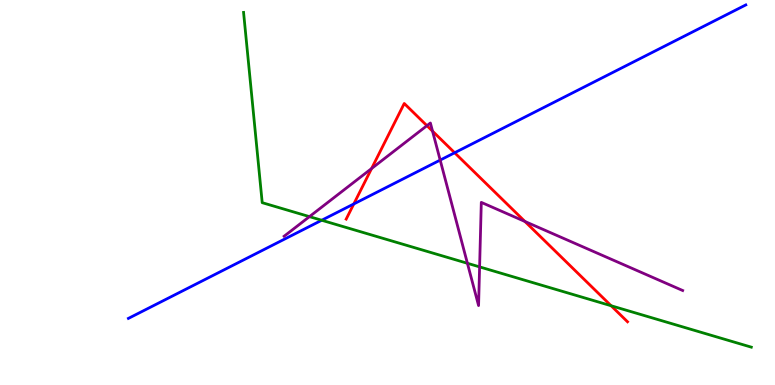[{'lines': ['blue', 'red'], 'intersections': [{'x': 4.57, 'y': 4.7}, {'x': 5.87, 'y': 6.03}]}, {'lines': ['green', 'red'], 'intersections': [{'x': 7.89, 'y': 2.06}]}, {'lines': ['purple', 'red'], 'intersections': [{'x': 4.79, 'y': 5.62}, {'x': 5.51, 'y': 6.74}, {'x': 5.58, 'y': 6.59}, {'x': 6.77, 'y': 4.25}]}, {'lines': ['blue', 'green'], 'intersections': [{'x': 4.15, 'y': 4.28}]}, {'lines': ['blue', 'purple'], 'intersections': [{'x': 5.68, 'y': 5.84}]}, {'lines': ['green', 'purple'], 'intersections': [{'x': 3.99, 'y': 4.37}, {'x': 6.03, 'y': 3.16}, {'x': 6.19, 'y': 3.07}]}]